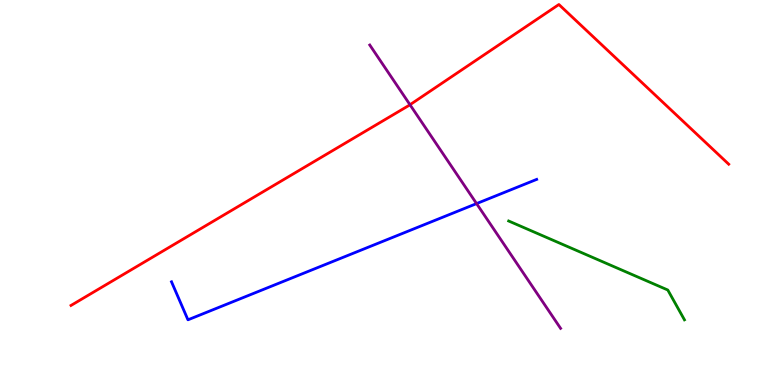[{'lines': ['blue', 'red'], 'intersections': []}, {'lines': ['green', 'red'], 'intersections': []}, {'lines': ['purple', 'red'], 'intersections': [{'x': 5.29, 'y': 7.28}]}, {'lines': ['blue', 'green'], 'intersections': []}, {'lines': ['blue', 'purple'], 'intersections': [{'x': 6.15, 'y': 4.71}]}, {'lines': ['green', 'purple'], 'intersections': []}]